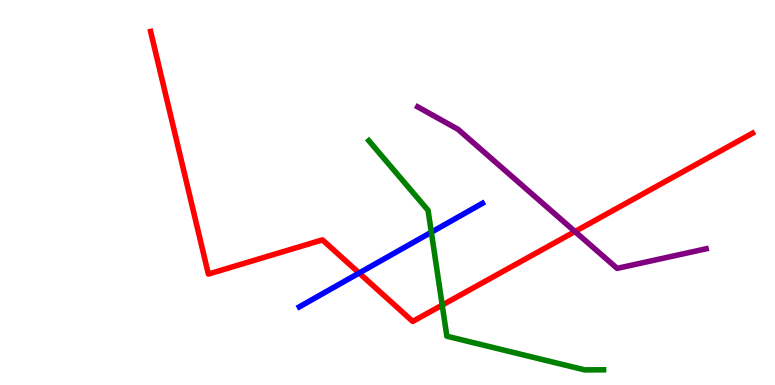[{'lines': ['blue', 'red'], 'intersections': [{'x': 4.63, 'y': 2.91}]}, {'lines': ['green', 'red'], 'intersections': [{'x': 5.71, 'y': 2.08}]}, {'lines': ['purple', 'red'], 'intersections': [{'x': 7.42, 'y': 3.99}]}, {'lines': ['blue', 'green'], 'intersections': [{'x': 5.57, 'y': 3.97}]}, {'lines': ['blue', 'purple'], 'intersections': []}, {'lines': ['green', 'purple'], 'intersections': []}]